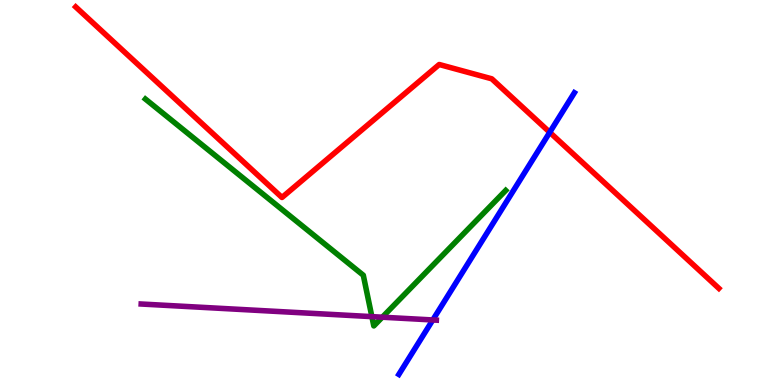[{'lines': ['blue', 'red'], 'intersections': [{'x': 7.09, 'y': 6.56}]}, {'lines': ['green', 'red'], 'intersections': []}, {'lines': ['purple', 'red'], 'intersections': []}, {'lines': ['blue', 'green'], 'intersections': []}, {'lines': ['blue', 'purple'], 'intersections': [{'x': 5.58, 'y': 1.69}]}, {'lines': ['green', 'purple'], 'intersections': [{'x': 4.8, 'y': 1.78}, {'x': 4.93, 'y': 1.76}]}]